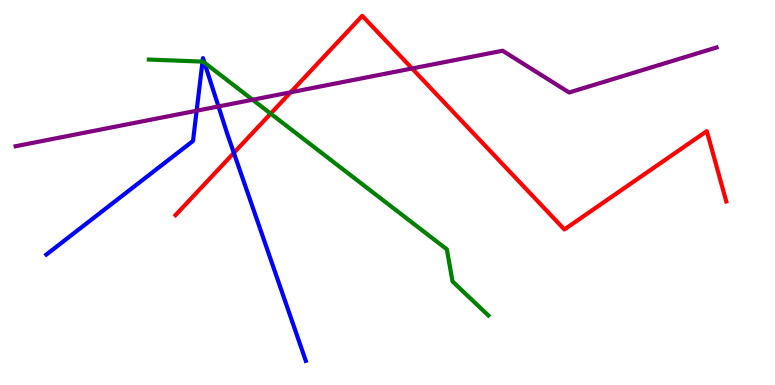[{'lines': ['blue', 'red'], 'intersections': [{'x': 3.02, 'y': 6.03}]}, {'lines': ['green', 'red'], 'intersections': [{'x': 3.49, 'y': 7.05}]}, {'lines': ['purple', 'red'], 'intersections': [{'x': 3.75, 'y': 7.6}, {'x': 5.32, 'y': 8.22}]}, {'lines': ['blue', 'green'], 'intersections': [{'x': 2.61, 'y': 8.4}, {'x': 2.64, 'y': 8.37}]}, {'lines': ['blue', 'purple'], 'intersections': [{'x': 2.54, 'y': 7.12}, {'x': 2.82, 'y': 7.24}]}, {'lines': ['green', 'purple'], 'intersections': [{'x': 3.26, 'y': 7.41}]}]